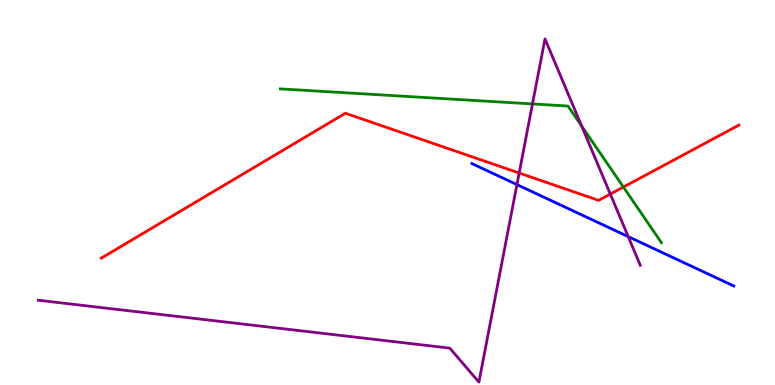[{'lines': ['blue', 'red'], 'intersections': []}, {'lines': ['green', 'red'], 'intersections': [{'x': 8.04, 'y': 5.14}]}, {'lines': ['purple', 'red'], 'intersections': [{'x': 6.7, 'y': 5.51}, {'x': 7.88, 'y': 4.96}]}, {'lines': ['blue', 'green'], 'intersections': []}, {'lines': ['blue', 'purple'], 'intersections': [{'x': 6.67, 'y': 5.21}, {'x': 8.11, 'y': 3.85}]}, {'lines': ['green', 'purple'], 'intersections': [{'x': 6.87, 'y': 7.3}, {'x': 7.51, 'y': 6.72}]}]